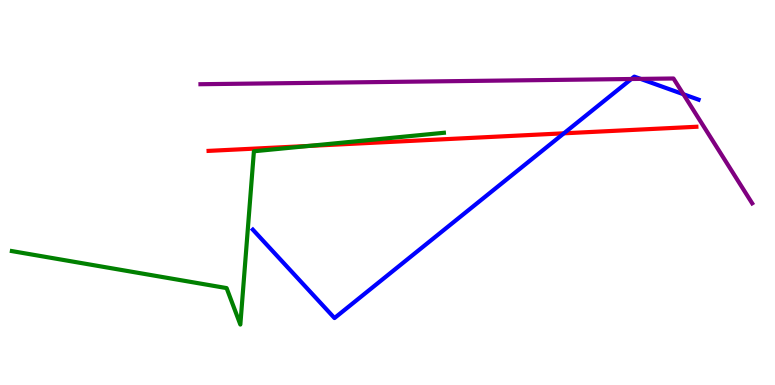[{'lines': ['blue', 'red'], 'intersections': [{'x': 7.28, 'y': 6.54}]}, {'lines': ['green', 'red'], 'intersections': [{'x': 3.98, 'y': 6.21}]}, {'lines': ['purple', 'red'], 'intersections': []}, {'lines': ['blue', 'green'], 'intersections': []}, {'lines': ['blue', 'purple'], 'intersections': [{'x': 8.15, 'y': 7.95}, {'x': 8.27, 'y': 7.95}, {'x': 8.82, 'y': 7.55}]}, {'lines': ['green', 'purple'], 'intersections': []}]